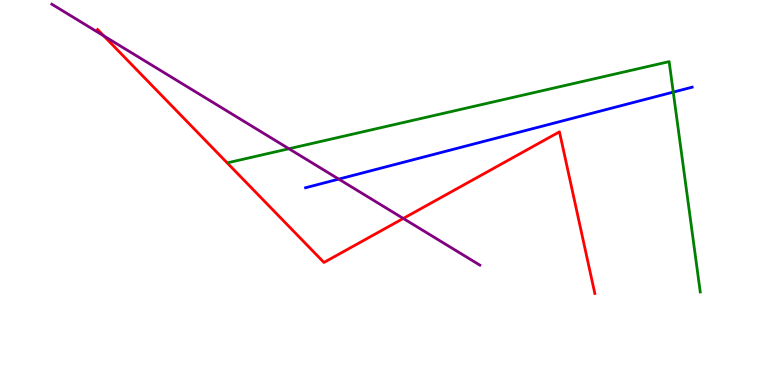[{'lines': ['blue', 'red'], 'intersections': []}, {'lines': ['green', 'red'], 'intersections': []}, {'lines': ['purple', 'red'], 'intersections': [{'x': 1.34, 'y': 9.07}, {'x': 5.2, 'y': 4.33}]}, {'lines': ['blue', 'green'], 'intersections': [{'x': 8.69, 'y': 7.61}]}, {'lines': ['blue', 'purple'], 'intersections': [{'x': 4.37, 'y': 5.35}]}, {'lines': ['green', 'purple'], 'intersections': [{'x': 3.73, 'y': 6.14}]}]